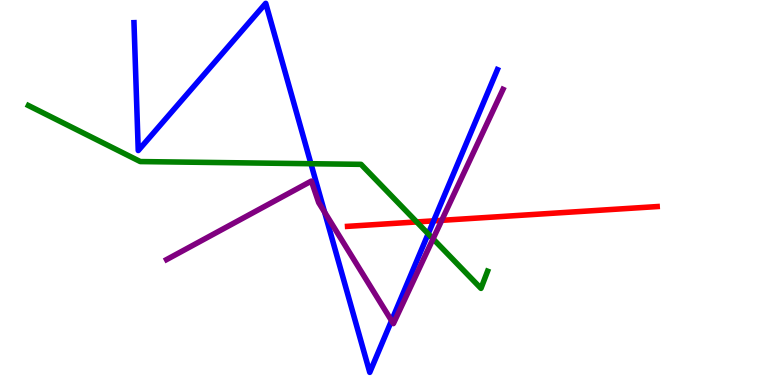[{'lines': ['blue', 'red'], 'intersections': [{'x': 5.6, 'y': 4.26}]}, {'lines': ['green', 'red'], 'intersections': [{'x': 5.38, 'y': 4.24}]}, {'lines': ['purple', 'red'], 'intersections': [{'x': 5.7, 'y': 4.28}]}, {'lines': ['blue', 'green'], 'intersections': [{'x': 4.01, 'y': 5.75}, {'x': 5.53, 'y': 3.93}]}, {'lines': ['blue', 'purple'], 'intersections': [{'x': 4.19, 'y': 4.49}, {'x': 5.05, 'y': 1.67}]}, {'lines': ['green', 'purple'], 'intersections': [{'x': 5.59, 'y': 3.8}]}]